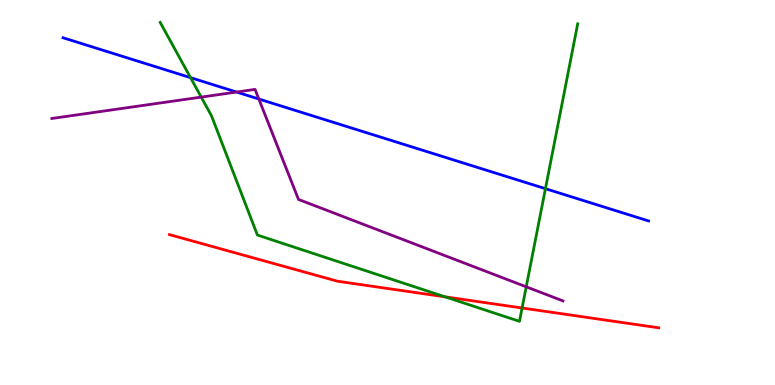[{'lines': ['blue', 'red'], 'intersections': []}, {'lines': ['green', 'red'], 'intersections': [{'x': 5.74, 'y': 2.29}, {'x': 6.74, 'y': 2.0}]}, {'lines': ['purple', 'red'], 'intersections': []}, {'lines': ['blue', 'green'], 'intersections': [{'x': 2.46, 'y': 7.98}, {'x': 7.04, 'y': 5.1}]}, {'lines': ['blue', 'purple'], 'intersections': [{'x': 3.05, 'y': 7.61}, {'x': 3.34, 'y': 7.43}]}, {'lines': ['green', 'purple'], 'intersections': [{'x': 2.6, 'y': 7.48}, {'x': 6.79, 'y': 2.55}]}]